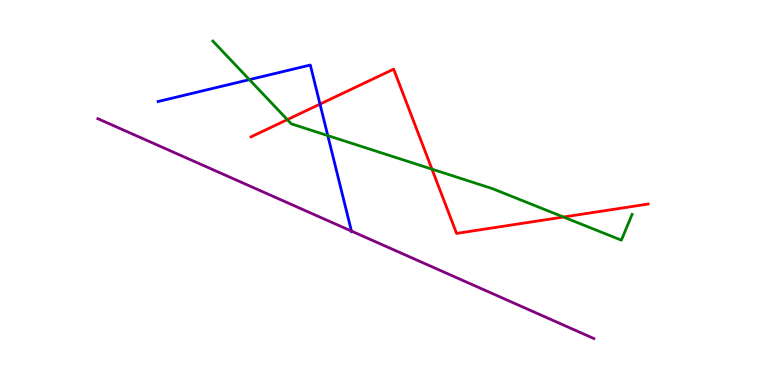[{'lines': ['blue', 'red'], 'intersections': [{'x': 4.13, 'y': 7.3}]}, {'lines': ['green', 'red'], 'intersections': [{'x': 3.71, 'y': 6.89}, {'x': 5.57, 'y': 5.61}, {'x': 7.27, 'y': 4.36}]}, {'lines': ['purple', 'red'], 'intersections': []}, {'lines': ['blue', 'green'], 'intersections': [{'x': 3.22, 'y': 7.93}, {'x': 4.23, 'y': 6.48}]}, {'lines': ['blue', 'purple'], 'intersections': [{'x': 4.53, 'y': 4.0}]}, {'lines': ['green', 'purple'], 'intersections': []}]